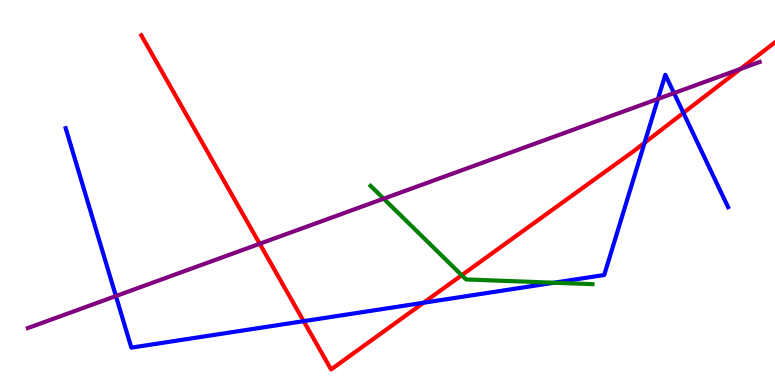[{'lines': ['blue', 'red'], 'intersections': [{'x': 3.92, 'y': 1.66}, {'x': 5.46, 'y': 2.14}, {'x': 8.32, 'y': 6.29}, {'x': 8.82, 'y': 7.07}]}, {'lines': ['green', 'red'], 'intersections': [{'x': 5.96, 'y': 2.85}]}, {'lines': ['purple', 'red'], 'intersections': [{'x': 3.35, 'y': 3.67}, {'x': 9.55, 'y': 8.21}]}, {'lines': ['blue', 'green'], 'intersections': [{'x': 7.15, 'y': 2.66}]}, {'lines': ['blue', 'purple'], 'intersections': [{'x': 1.5, 'y': 2.31}, {'x': 8.49, 'y': 7.43}, {'x': 8.7, 'y': 7.58}]}, {'lines': ['green', 'purple'], 'intersections': [{'x': 4.95, 'y': 4.84}]}]